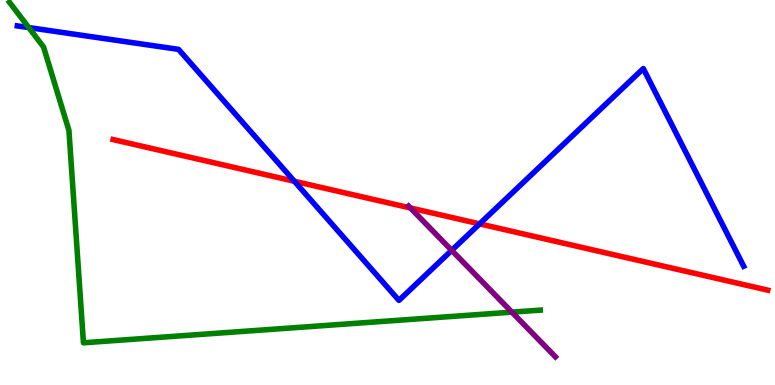[{'lines': ['blue', 'red'], 'intersections': [{'x': 3.8, 'y': 5.29}, {'x': 6.19, 'y': 4.19}]}, {'lines': ['green', 'red'], 'intersections': []}, {'lines': ['purple', 'red'], 'intersections': [{'x': 5.3, 'y': 4.6}]}, {'lines': ['blue', 'green'], 'intersections': [{'x': 0.371, 'y': 9.28}]}, {'lines': ['blue', 'purple'], 'intersections': [{'x': 5.83, 'y': 3.5}]}, {'lines': ['green', 'purple'], 'intersections': [{'x': 6.61, 'y': 1.89}]}]